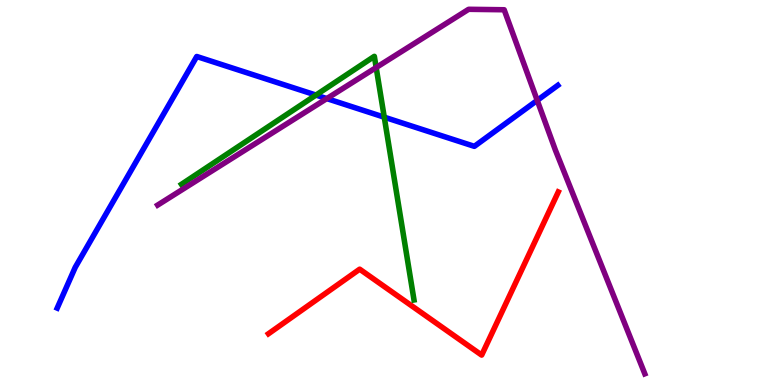[{'lines': ['blue', 'red'], 'intersections': []}, {'lines': ['green', 'red'], 'intersections': []}, {'lines': ['purple', 'red'], 'intersections': []}, {'lines': ['blue', 'green'], 'intersections': [{'x': 4.08, 'y': 7.53}, {'x': 4.96, 'y': 6.96}]}, {'lines': ['blue', 'purple'], 'intersections': [{'x': 4.22, 'y': 7.44}, {'x': 6.93, 'y': 7.39}]}, {'lines': ['green', 'purple'], 'intersections': [{'x': 4.85, 'y': 8.25}]}]